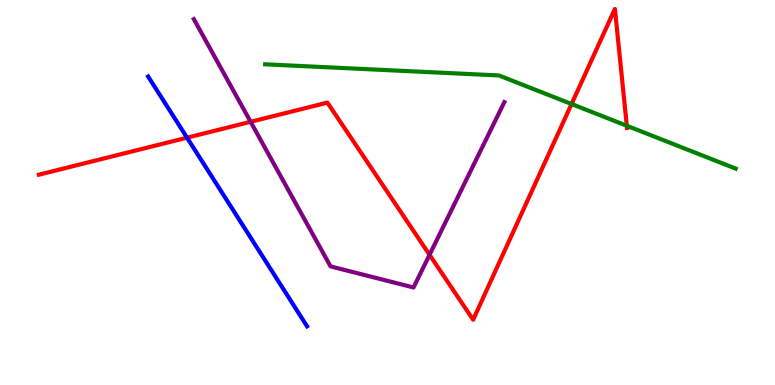[{'lines': ['blue', 'red'], 'intersections': [{'x': 2.41, 'y': 6.42}]}, {'lines': ['green', 'red'], 'intersections': [{'x': 7.37, 'y': 7.3}, {'x': 8.09, 'y': 6.73}]}, {'lines': ['purple', 'red'], 'intersections': [{'x': 3.23, 'y': 6.84}, {'x': 5.54, 'y': 3.38}]}, {'lines': ['blue', 'green'], 'intersections': []}, {'lines': ['blue', 'purple'], 'intersections': []}, {'lines': ['green', 'purple'], 'intersections': []}]